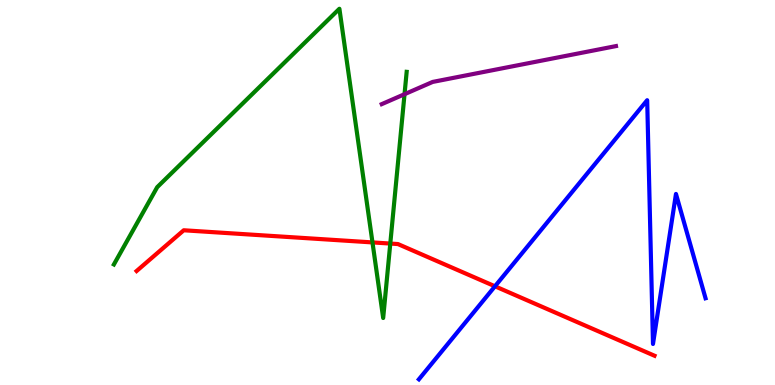[{'lines': ['blue', 'red'], 'intersections': [{'x': 6.39, 'y': 2.56}]}, {'lines': ['green', 'red'], 'intersections': [{'x': 4.81, 'y': 3.7}, {'x': 5.04, 'y': 3.67}]}, {'lines': ['purple', 'red'], 'intersections': []}, {'lines': ['blue', 'green'], 'intersections': []}, {'lines': ['blue', 'purple'], 'intersections': []}, {'lines': ['green', 'purple'], 'intersections': [{'x': 5.22, 'y': 7.55}]}]